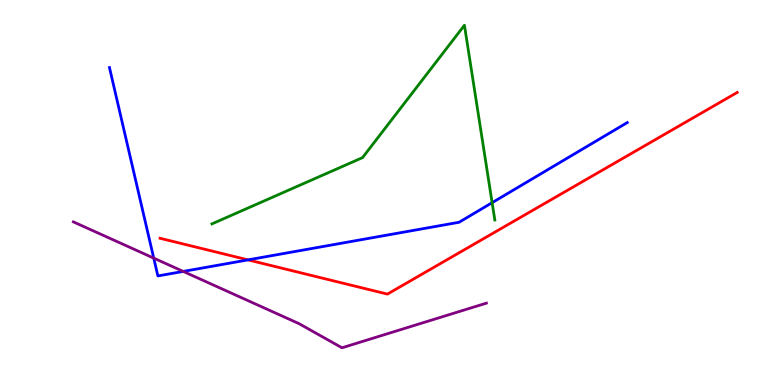[{'lines': ['blue', 'red'], 'intersections': [{'x': 3.2, 'y': 3.25}]}, {'lines': ['green', 'red'], 'intersections': []}, {'lines': ['purple', 'red'], 'intersections': []}, {'lines': ['blue', 'green'], 'intersections': [{'x': 6.35, 'y': 4.74}]}, {'lines': ['blue', 'purple'], 'intersections': [{'x': 1.98, 'y': 3.3}, {'x': 2.36, 'y': 2.95}]}, {'lines': ['green', 'purple'], 'intersections': []}]